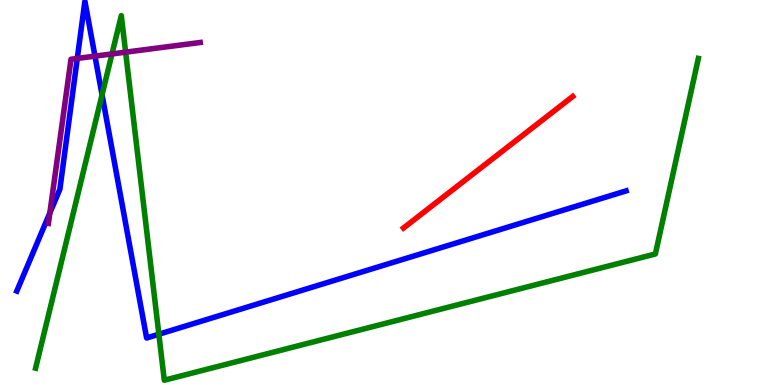[{'lines': ['blue', 'red'], 'intersections': []}, {'lines': ['green', 'red'], 'intersections': []}, {'lines': ['purple', 'red'], 'intersections': []}, {'lines': ['blue', 'green'], 'intersections': [{'x': 1.32, 'y': 7.54}, {'x': 2.05, 'y': 1.32}]}, {'lines': ['blue', 'purple'], 'intersections': [{'x': 0.643, 'y': 4.47}, {'x': 0.997, 'y': 8.48}, {'x': 1.23, 'y': 8.54}]}, {'lines': ['green', 'purple'], 'intersections': [{'x': 1.44, 'y': 8.6}, {'x': 1.62, 'y': 8.65}]}]